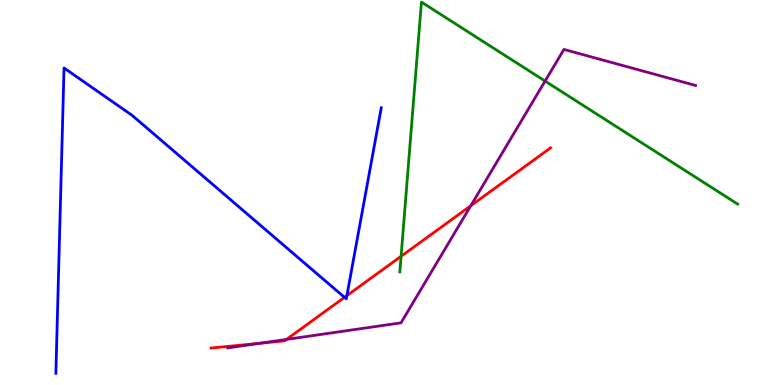[{'lines': ['blue', 'red'], 'intersections': [{'x': 4.45, 'y': 2.28}, {'x': 4.48, 'y': 2.32}]}, {'lines': ['green', 'red'], 'intersections': [{'x': 5.18, 'y': 3.34}]}, {'lines': ['purple', 'red'], 'intersections': [{'x': 3.35, 'y': 1.08}, {'x': 3.7, 'y': 1.18}, {'x': 6.07, 'y': 4.66}]}, {'lines': ['blue', 'green'], 'intersections': []}, {'lines': ['blue', 'purple'], 'intersections': []}, {'lines': ['green', 'purple'], 'intersections': [{'x': 7.03, 'y': 7.89}]}]